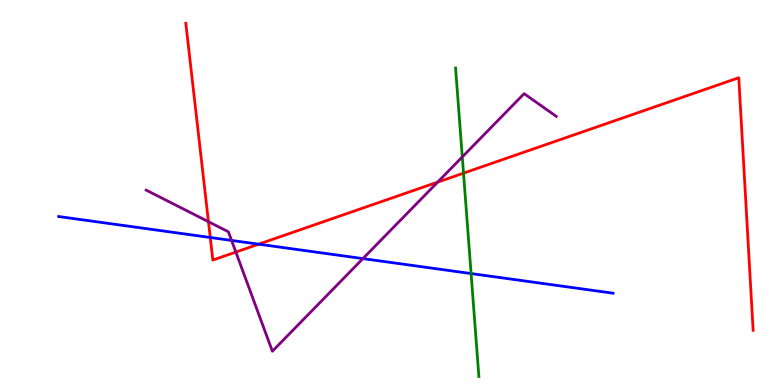[{'lines': ['blue', 'red'], 'intersections': [{'x': 2.71, 'y': 3.83}, {'x': 3.34, 'y': 3.66}]}, {'lines': ['green', 'red'], 'intersections': [{'x': 5.98, 'y': 5.5}]}, {'lines': ['purple', 'red'], 'intersections': [{'x': 2.69, 'y': 4.24}, {'x': 3.04, 'y': 3.45}, {'x': 5.65, 'y': 5.27}]}, {'lines': ['blue', 'green'], 'intersections': [{'x': 6.08, 'y': 2.89}]}, {'lines': ['blue', 'purple'], 'intersections': [{'x': 2.99, 'y': 3.75}, {'x': 4.68, 'y': 3.28}]}, {'lines': ['green', 'purple'], 'intersections': [{'x': 5.97, 'y': 5.92}]}]